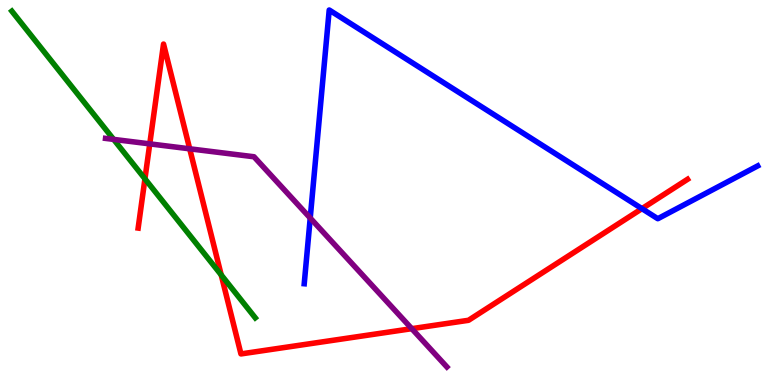[{'lines': ['blue', 'red'], 'intersections': [{'x': 8.28, 'y': 4.58}]}, {'lines': ['green', 'red'], 'intersections': [{'x': 1.87, 'y': 5.35}, {'x': 2.85, 'y': 2.86}]}, {'lines': ['purple', 'red'], 'intersections': [{'x': 1.93, 'y': 6.26}, {'x': 2.45, 'y': 6.13}, {'x': 5.31, 'y': 1.46}]}, {'lines': ['blue', 'green'], 'intersections': []}, {'lines': ['blue', 'purple'], 'intersections': [{'x': 4.0, 'y': 4.34}]}, {'lines': ['green', 'purple'], 'intersections': [{'x': 1.47, 'y': 6.38}]}]